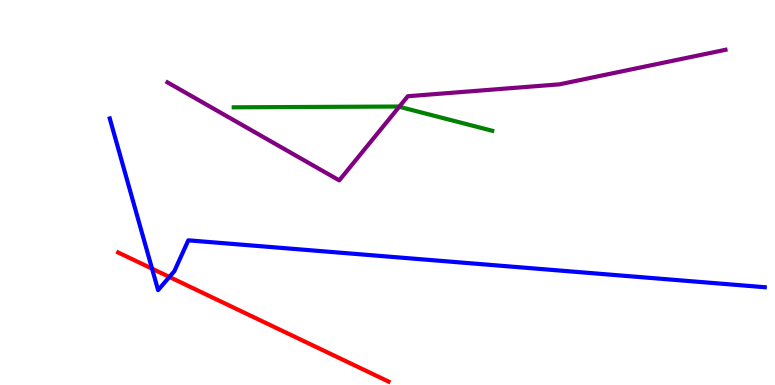[{'lines': ['blue', 'red'], 'intersections': [{'x': 1.96, 'y': 3.02}, {'x': 2.19, 'y': 2.81}]}, {'lines': ['green', 'red'], 'intersections': []}, {'lines': ['purple', 'red'], 'intersections': []}, {'lines': ['blue', 'green'], 'intersections': []}, {'lines': ['blue', 'purple'], 'intersections': []}, {'lines': ['green', 'purple'], 'intersections': [{'x': 5.15, 'y': 7.23}]}]